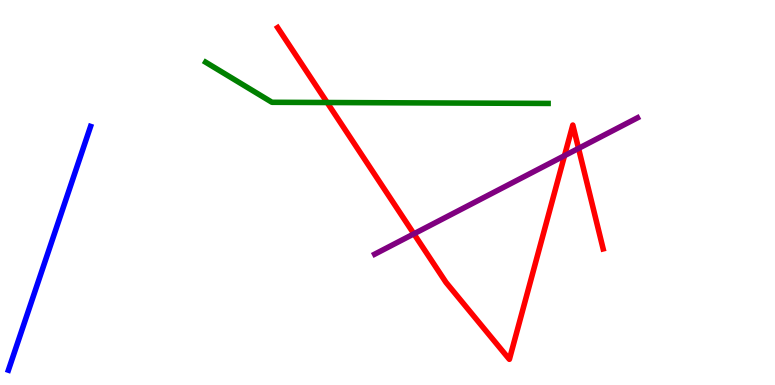[{'lines': ['blue', 'red'], 'intersections': []}, {'lines': ['green', 'red'], 'intersections': [{'x': 4.22, 'y': 7.34}]}, {'lines': ['purple', 'red'], 'intersections': [{'x': 5.34, 'y': 3.93}, {'x': 7.28, 'y': 5.96}, {'x': 7.46, 'y': 6.15}]}, {'lines': ['blue', 'green'], 'intersections': []}, {'lines': ['blue', 'purple'], 'intersections': []}, {'lines': ['green', 'purple'], 'intersections': []}]